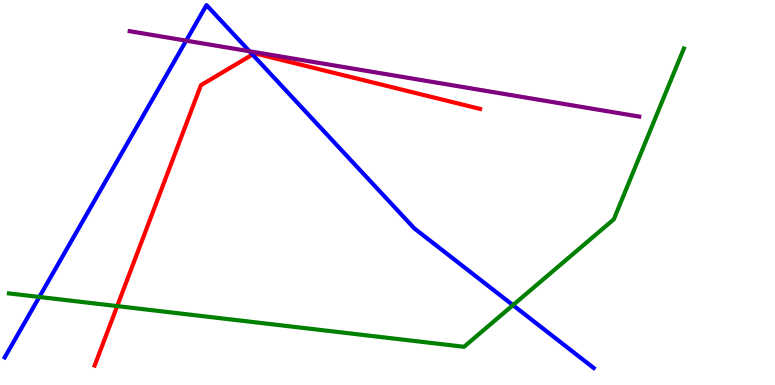[{'lines': ['blue', 'red'], 'intersections': [{'x': 3.26, 'y': 8.58}]}, {'lines': ['green', 'red'], 'intersections': [{'x': 1.51, 'y': 2.05}]}, {'lines': ['purple', 'red'], 'intersections': []}, {'lines': ['blue', 'green'], 'intersections': [{'x': 0.507, 'y': 2.29}, {'x': 6.62, 'y': 2.07}]}, {'lines': ['blue', 'purple'], 'intersections': [{'x': 2.4, 'y': 8.94}, {'x': 3.22, 'y': 8.67}]}, {'lines': ['green', 'purple'], 'intersections': []}]